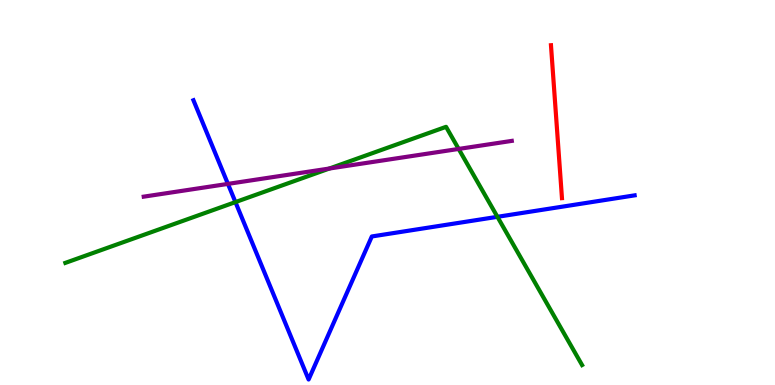[{'lines': ['blue', 'red'], 'intersections': []}, {'lines': ['green', 'red'], 'intersections': []}, {'lines': ['purple', 'red'], 'intersections': []}, {'lines': ['blue', 'green'], 'intersections': [{'x': 3.04, 'y': 4.75}, {'x': 6.42, 'y': 4.37}]}, {'lines': ['blue', 'purple'], 'intersections': [{'x': 2.94, 'y': 5.22}]}, {'lines': ['green', 'purple'], 'intersections': [{'x': 4.25, 'y': 5.62}, {'x': 5.92, 'y': 6.13}]}]